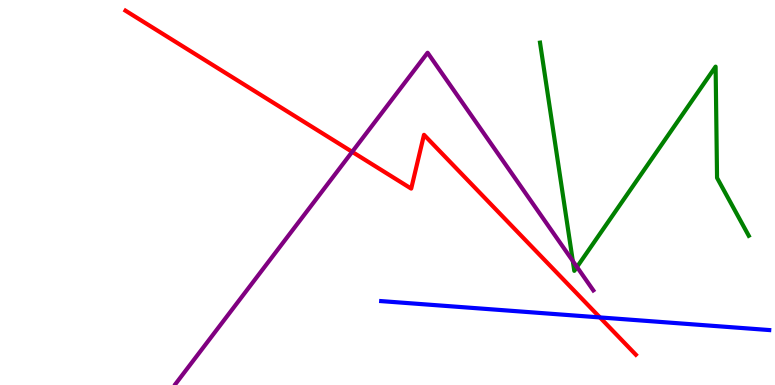[{'lines': ['blue', 'red'], 'intersections': [{'x': 7.74, 'y': 1.76}]}, {'lines': ['green', 'red'], 'intersections': []}, {'lines': ['purple', 'red'], 'intersections': [{'x': 4.54, 'y': 6.06}]}, {'lines': ['blue', 'green'], 'intersections': []}, {'lines': ['blue', 'purple'], 'intersections': []}, {'lines': ['green', 'purple'], 'intersections': [{'x': 7.39, 'y': 3.22}, {'x': 7.44, 'y': 3.07}]}]